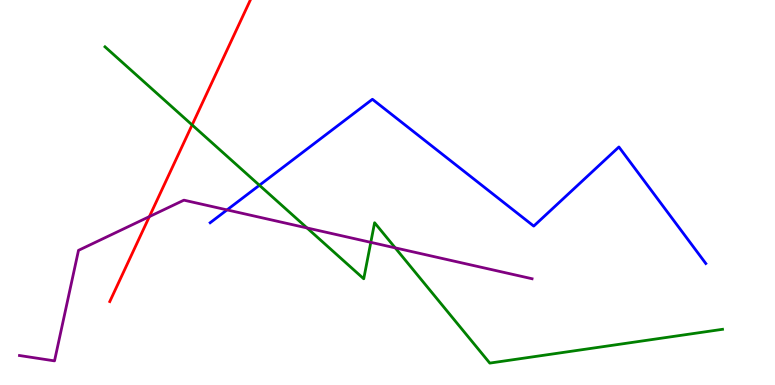[{'lines': ['blue', 'red'], 'intersections': []}, {'lines': ['green', 'red'], 'intersections': [{'x': 2.48, 'y': 6.76}]}, {'lines': ['purple', 'red'], 'intersections': [{'x': 1.93, 'y': 4.37}]}, {'lines': ['blue', 'green'], 'intersections': [{'x': 3.35, 'y': 5.19}]}, {'lines': ['blue', 'purple'], 'intersections': [{'x': 2.93, 'y': 4.55}]}, {'lines': ['green', 'purple'], 'intersections': [{'x': 3.96, 'y': 4.08}, {'x': 4.78, 'y': 3.71}, {'x': 5.1, 'y': 3.56}]}]